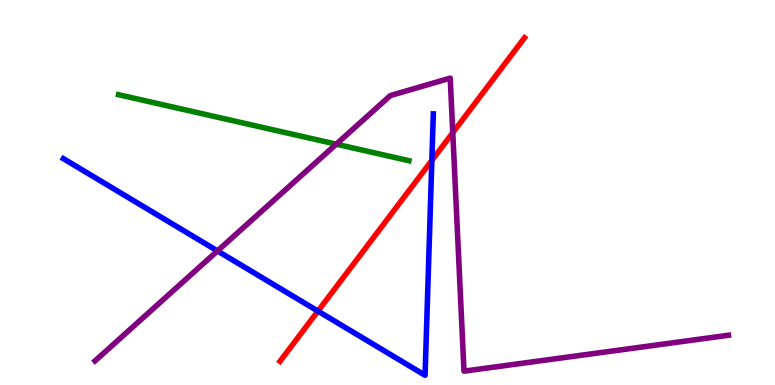[{'lines': ['blue', 'red'], 'intersections': [{'x': 4.1, 'y': 1.92}, {'x': 5.57, 'y': 5.83}]}, {'lines': ['green', 'red'], 'intersections': []}, {'lines': ['purple', 'red'], 'intersections': [{'x': 5.84, 'y': 6.55}]}, {'lines': ['blue', 'green'], 'intersections': []}, {'lines': ['blue', 'purple'], 'intersections': [{'x': 2.81, 'y': 3.48}]}, {'lines': ['green', 'purple'], 'intersections': [{'x': 4.34, 'y': 6.26}]}]